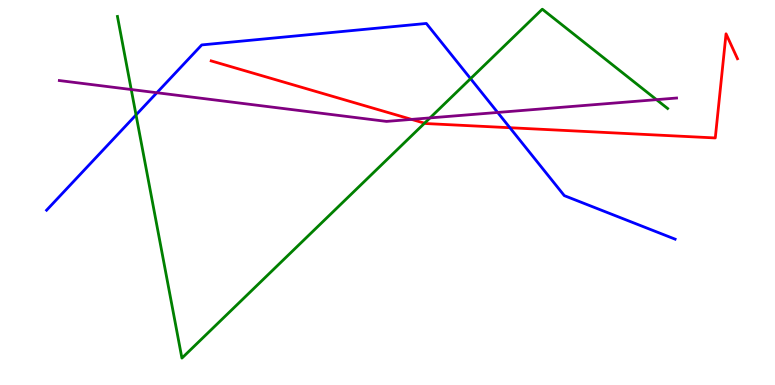[{'lines': ['blue', 'red'], 'intersections': [{'x': 6.58, 'y': 6.68}]}, {'lines': ['green', 'red'], 'intersections': [{'x': 5.48, 'y': 6.8}]}, {'lines': ['purple', 'red'], 'intersections': [{'x': 5.31, 'y': 6.9}]}, {'lines': ['blue', 'green'], 'intersections': [{'x': 1.76, 'y': 7.01}, {'x': 6.07, 'y': 7.96}]}, {'lines': ['blue', 'purple'], 'intersections': [{'x': 2.02, 'y': 7.59}, {'x': 6.42, 'y': 7.08}]}, {'lines': ['green', 'purple'], 'intersections': [{'x': 1.69, 'y': 7.67}, {'x': 5.55, 'y': 6.94}, {'x': 8.47, 'y': 7.41}]}]